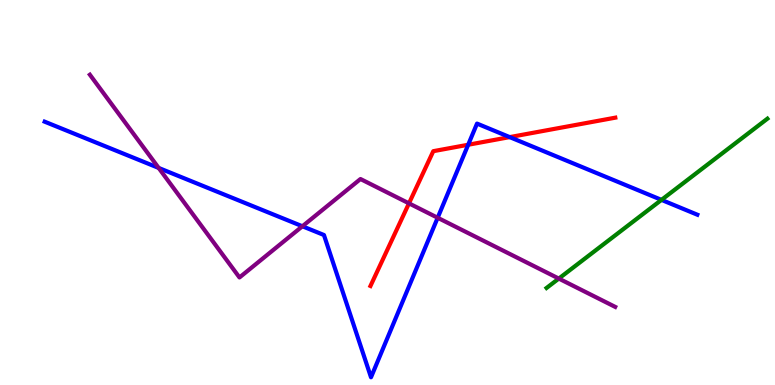[{'lines': ['blue', 'red'], 'intersections': [{'x': 6.04, 'y': 6.24}, {'x': 6.58, 'y': 6.44}]}, {'lines': ['green', 'red'], 'intersections': []}, {'lines': ['purple', 'red'], 'intersections': [{'x': 5.28, 'y': 4.72}]}, {'lines': ['blue', 'green'], 'intersections': [{'x': 8.54, 'y': 4.81}]}, {'lines': ['blue', 'purple'], 'intersections': [{'x': 2.05, 'y': 5.64}, {'x': 3.9, 'y': 4.12}, {'x': 5.65, 'y': 4.34}]}, {'lines': ['green', 'purple'], 'intersections': [{'x': 7.21, 'y': 2.76}]}]